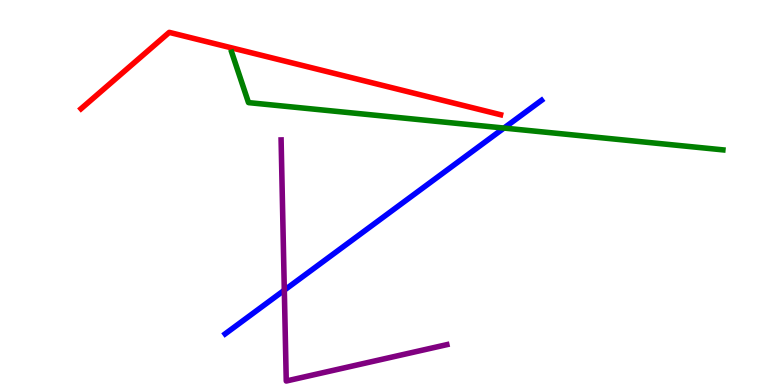[{'lines': ['blue', 'red'], 'intersections': []}, {'lines': ['green', 'red'], 'intersections': []}, {'lines': ['purple', 'red'], 'intersections': []}, {'lines': ['blue', 'green'], 'intersections': [{'x': 6.5, 'y': 6.67}]}, {'lines': ['blue', 'purple'], 'intersections': [{'x': 3.67, 'y': 2.46}]}, {'lines': ['green', 'purple'], 'intersections': []}]